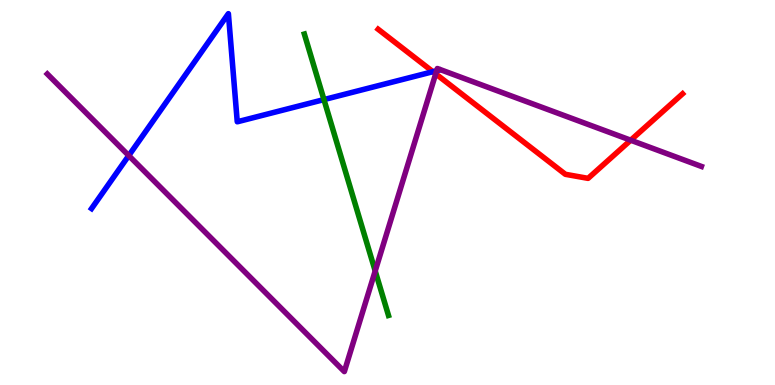[{'lines': ['blue', 'red'], 'intersections': [{'x': 5.59, 'y': 8.14}]}, {'lines': ['green', 'red'], 'intersections': []}, {'lines': ['purple', 'red'], 'intersections': [{'x': 5.62, 'y': 8.08}, {'x': 8.14, 'y': 6.36}]}, {'lines': ['blue', 'green'], 'intersections': [{'x': 4.18, 'y': 7.41}]}, {'lines': ['blue', 'purple'], 'intersections': [{'x': 1.66, 'y': 5.96}, {'x': 5.63, 'y': 8.16}]}, {'lines': ['green', 'purple'], 'intersections': [{'x': 4.84, 'y': 2.96}]}]